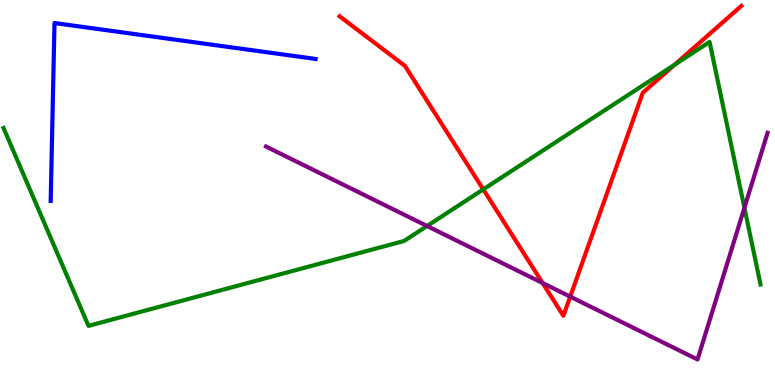[{'lines': ['blue', 'red'], 'intersections': []}, {'lines': ['green', 'red'], 'intersections': [{'x': 6.24, 'y': 5.08}, {'x': 8.7, 'y': 8.32}]}, {'lines': ['purple', 'red'], 'intersections': [{'x': 7.0, 'y': 2.65}, {'x': 7.36, 'y': 2.29}]}, {'lines': ['blue', 'green'], 'intersections': []}, {'lines': ['blue', 'purple'], 'intersections': []}, {'lines': ['green', 'purple'], 'intersections': [{'x': 5.51, 'y': 4.13}, {'x': 9.61, 'y': 4.6}]}]